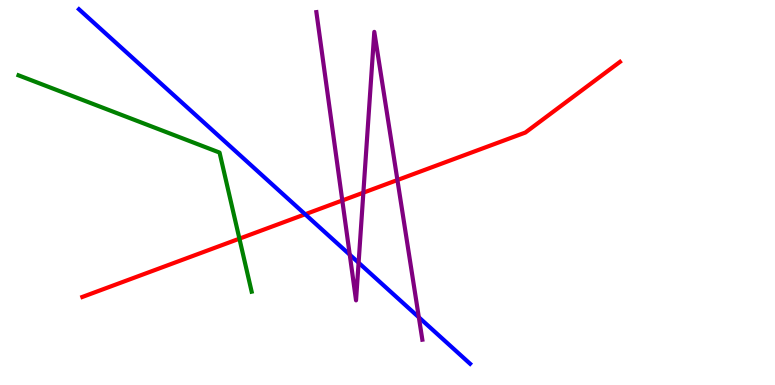[{'lines': ['blue', 'red'], 'intersections': [{'x': 3.94, 'y': 4.43}]}, {'lines': ['green', 'red'], 'intersections': [{'x': 3.09, 'y': 3.8}]}, {'lines': ['purple', 'red'], 'intersections': [{'x': 4.42, 'y': 4.79}, {'x': 4.69, 'y': 5.0}, {'x': 5.13, 'y': 5.32}]}, {'lines': ['blue', 'green'], 'intersections': []}, {'lines': ['blue', 'purple'], 'intersections': [{'x': 4.51, 'y': 3.38}, {'x': 4.63, 'y': 3.18}, {'x': 5.4, 'y': 1.76}]}, {'lines': ['green', 'purple'], 'intersections': []}]